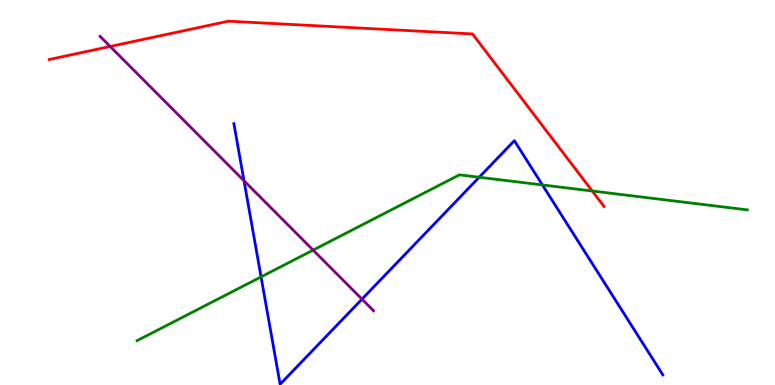[{'lines': ['blue', 'red'], 'intersections': []}, {'lines': ['green', 'red'], 'intersections': [{'x': 7.64, 'y': 5.04}]}, {'lines': ['purple', 'red'], 'intersections': [{'x': 1.42, 'y': 8.79}]}, {'lines': ['blue', 'green'], 'intersections': [{'x': 3.37, 'y': 2.81}, {'x': 6.18, 'y': 5.4}, {'x': 7.0, 'y': 5.2}]}, {'lines': ['blue', 'purple'], 'intersections': [{'x': 3.15, 'y': 5.31}, {'x': 4.67, 'y': 2.23}]}, {'lines': ['green', 'purple'], 'intersections': [{'x': 4.04, 'y': 3.5}]}]